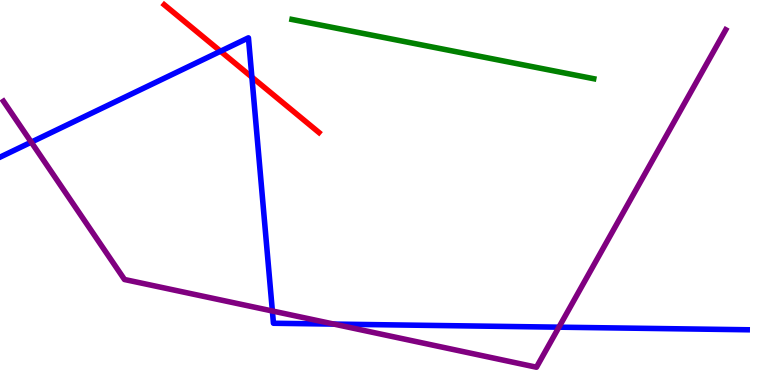[{'lines': ['blue', 'red'], 'intersections': [{'x': 2.85, 'y': 8.67}, {'x': 3.25, 'y': 8.0}]}, {'lines': ['green', 'red'], 'intersections': []}, {'lines': ['purple', 'red'], 'intersections': []}, {'lines': ['blue', 'green'], 'intersections': []}, {'lines': ['blue', 'purple'], 'intersections': [{'x': 0.403, 'y': 6.31}, {'x': 3.51, 'y': 1.92}, {'x': 4.31, 'y': 1.58}, {'x': 7.21, 'y': 1.5}]}, {'lines': ['green', 'purple'], 'intersections': []}]